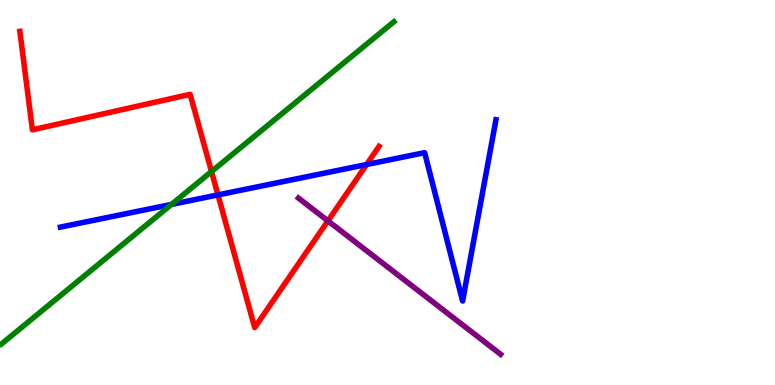[{'lines': ['blue', 'red'], 'intersections': [{'x': 2.81, 'y': 4.94}, {'x': 4.73, 'y': 5.73}]}, {'lines': ['green', 'red'], 'intersections': [{'x': 2.73, 'y': 5.54}]}, {'lines': ['purple', 'red'], 'intersections': [{'x': 4.23, 'y': 4.26}]}, {'lines': ['blue', 'green'], 'intersections': [{'x': 2.21, 'y': 4.69}]}, {'lines': ['blue', 'purple'], 'intersections': []}, {'lines': ['green', 'purple'], 'intersections': []}]